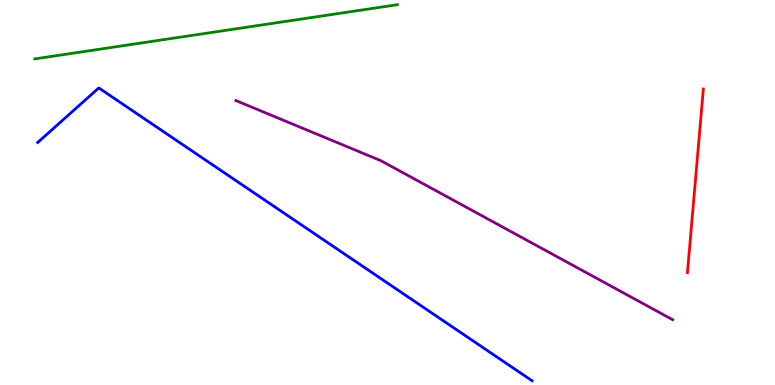[{'lines': ['blue', 'red'], 'intersections': []}, {'lines': ['green', 'red'], 'intersections': []}, {'lines': ['purple', 'red'], 'intersections': []}, {'lines': ['blue', 'green'], 'intersections': []}, {'lines': ['blue', 'purple'], 'intersections': []}, {'lines': ['green', 'purple'], 'intersections': []}]